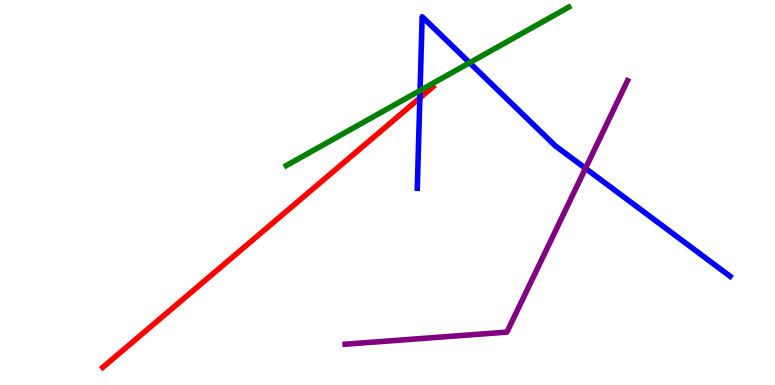[{'lines': ['blue', 'red'], 'intersections': [{'x': 5.42, 'y': 7.46}]}, {'lines': ['green', 'red'], 'intersections': []}, {'lines': ['purple', 'red'], 'intersections': []}, {'lines': ['blue', 'green'], 'intersections': [{'x': 5.42, 'y': 7.65}, {'x': 6.06, 'y': 8.37}]}, {'lines': ['blue', 'purple'], 'intersections': [{'x': 7.55, 'y': 5.63}]}, {'lines': ['green', 'purple'], 'intersections': []}]